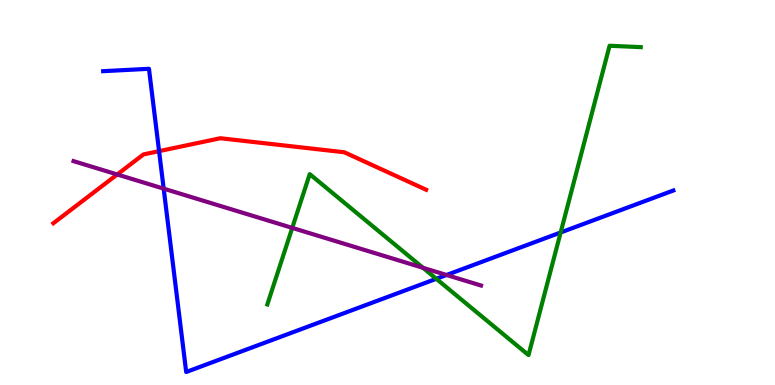[{'lines': ['blue', 'red'], 'intersections': [{'x': 2.05, 'y': 6.07}]}, {'lines': ['green', 'red'], 'intersections': []}, {'lines': ['purple', 'red'], 'intersections': [{'x': 1.51, 'y': 5.47}]}, {'lines': ['blue', 'green'], 'intersections': [{'x': 5.63, 'y': 2.76}, {'x': 7.23, 'y': 3.96}]}, {'lines': ['blue', 'purple'], 'intersections': [{'x': 2.11, 'y': 5.1}, {'x': 5.76, 'y': 2.86}]}, {'lines': ['green', 'purple'], 'intersections': [{'x': 3.77, 'y': 4.08}, {'x': 5.46, 'y': 3.04}]}]